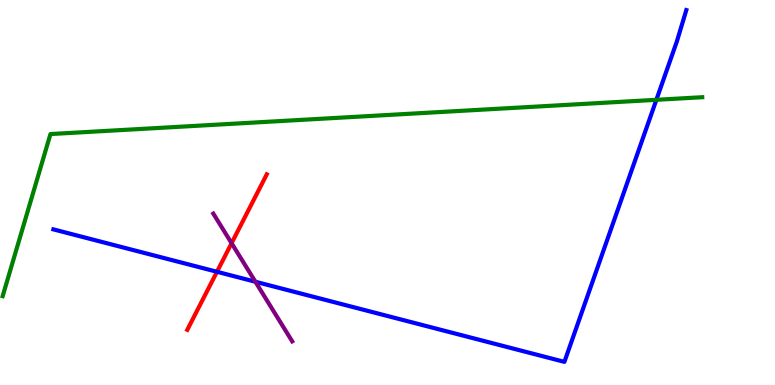[{'lines': ['blue', 'red'], 'intersections': [{'x': 2.8, 'y': 2.94}]}, {'lines': ['green', 'red'], 'intersections': []}, {'lines': ['purple', 'red'], 'intersections': [{'x': 2.99, 'y': 3.68}]}, {'lines': ['blue', 'green'], 'intersections': [{'x': 8.47, 'y': 7.41}]}, {'lines': ['blue', 'purple'], 'intersections': [{'x': 3.3, 'y': 2.68}]}, {'lines': ['green', 'purple'], 'intersections': []}]